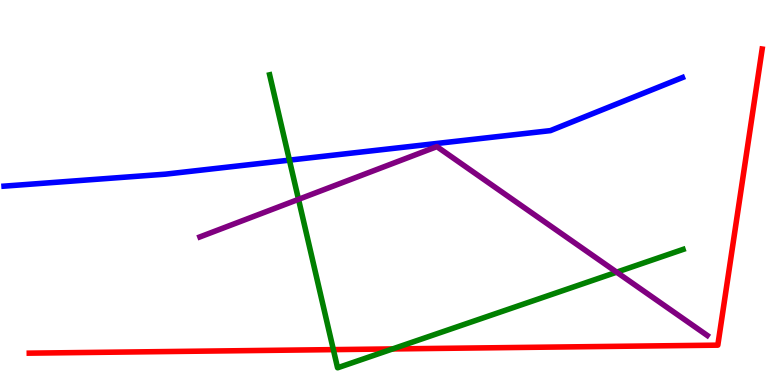[{'lines': ['blue', 'red'], 'intersections': []}, {'lines': ['green', 'red'], 'intersections': [{'x': 4.3, 'y': 0.919}, {'x': 5.07, 'y': 0.937}]}, {'lines': ['purple', 'red'], 'intersections': []}, {'lines': ['blue', 'green'], 'intersections': [{'x': 3.73, 'y': 5.84}]}, {'lines': ['blue', 'purple'], 'intersections': []}, {'lines': ['green', 'purple'], 'intersections': [{'x': 3.85, 'y': 4.82}, {'x': 7.96, 'y': 2.93}]}]